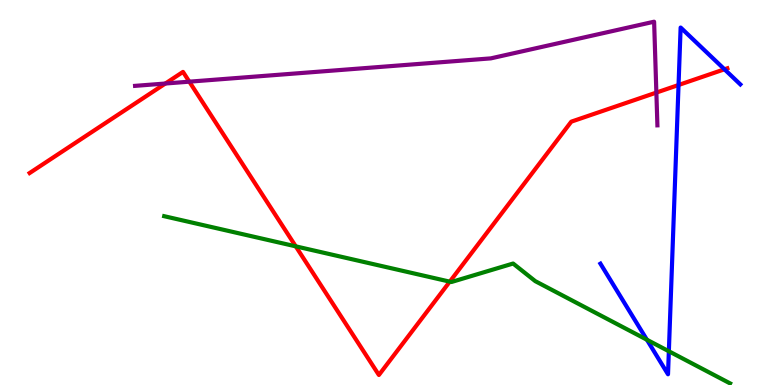[{'lines': ['blue', 'red'], 'intersections': [{'x': 8.76, 'y': 7.79}, {'x': 9.35, 'y': 8.2}]}, {'lines': ['green', 'red'], 'intersections': [{'x': 3.82, 'y': 3.6}, {'x': 5.8, 'y': 2.68}]}, {'lines': ['purple', 'red'], 'intersections': [{'x': 2.13, 'y': 7.83}, {'x': 2.44, 'y': 7.88}, {'x': 8.47, 'y': 7.6}]}, {'lines': ['blue', 'green'], 'intersections': [{'x': 8.35, 'y': 1.18}, {'x': 8.63, 'y': 0.876}]}, {'lines': ['blue', 'purple'], 'intersections': []}, {'lines': ['green', 'purple'], 'intersections': []}]